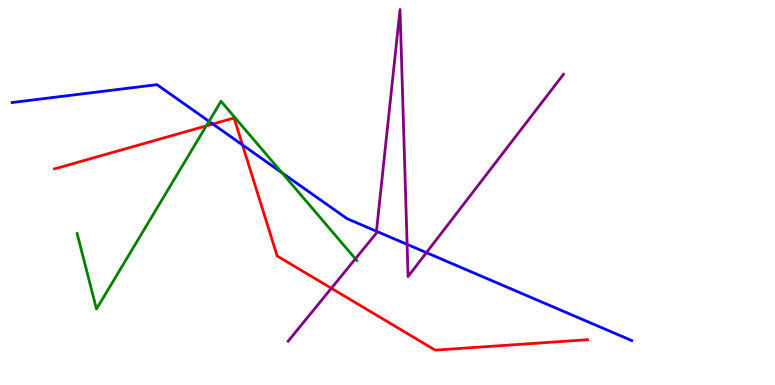[{'lines': ['blue', 'red'], 'intersections': [{'x': 2.75, 'y': 6.78}, {'x': 3.13, 'y': 6.24}]}, {'lines': ['green', 'red'], 'intersections': [{'x': 2.66, 'y': 6.73}]}, {'lines': ['purple', 'red'], 'intersections': [{'x': 4.28, 'y': 2.51}]}, {'lines': ['blue', 'green'], 'intersections': [{'x': 2.7, 'y': 6.85}, {'x': 3.64, 'y': 5.51}]}, {'lines': ['blue', 'purple'], 'intersections': [{'x': 4.86, 'y': 3.99}, {'x': 5.25, 'y': 3.65}, {'x': 5.5, 'y': 3.44}]}, {'lines': ['green', 'purple'], 'intersections': [{'x': 4.59, 'y': 3.28}]}]